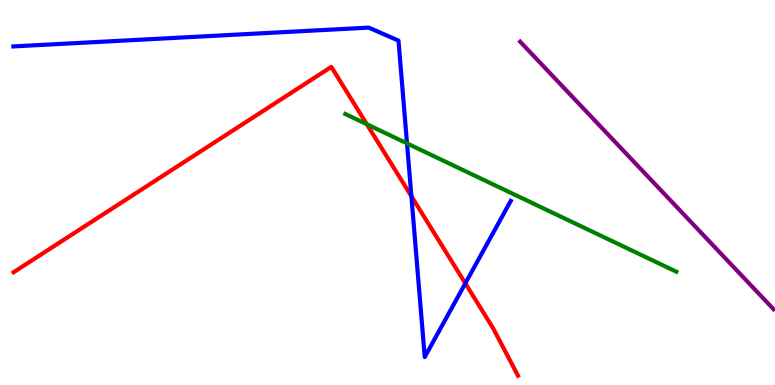[{'lines': ['blue', 'red'], 'intersections': [{'x': 5.31, 'y': 4.9}, {'x': 6.0, 'y': 2.64}]}, {'lines': ['green', 'red'], 'intersections': [{'x': 4.73, 'y': 6.77}]}, {'lines': ['purple', 'red'], 'intersections': []}, {'lines': ['blue', 'green'], 'intersections': [{'x': 5.25, 'y': 6.28}]}, {'lines': ['blue', 'purple'], 'intersections': []}, {'lines': ['green', 'purple'], 'intersections': []}]